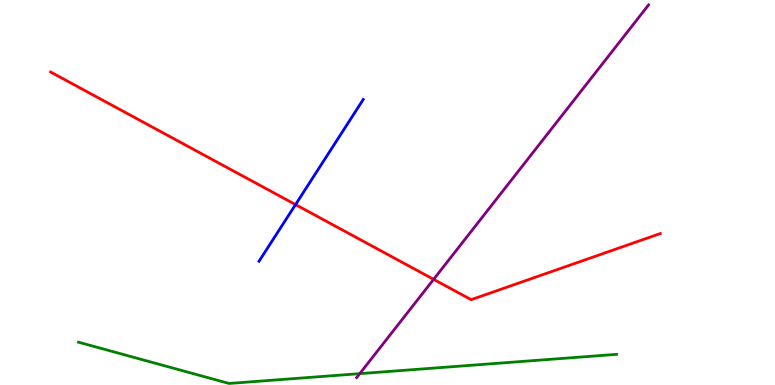[{'lines': ['blue', 'red'], 'intersections': [{'x': 3.81, 'y': 4.69}]}, {'lines': ['green', 'red'], 'intersections': []}, {'lines': ['purple', 'red'], 'intersections': [{'x': 5.6, 'y': 2.74}]}, {'lines': ['blue', 'green'], 'intersections': []}, {'lines': ['blue', 'purple'], 'intersections': []}, {'lines': ['green', 'purple'], 'intersections': [{'x': 4.64, 'y': 0.295}]}]